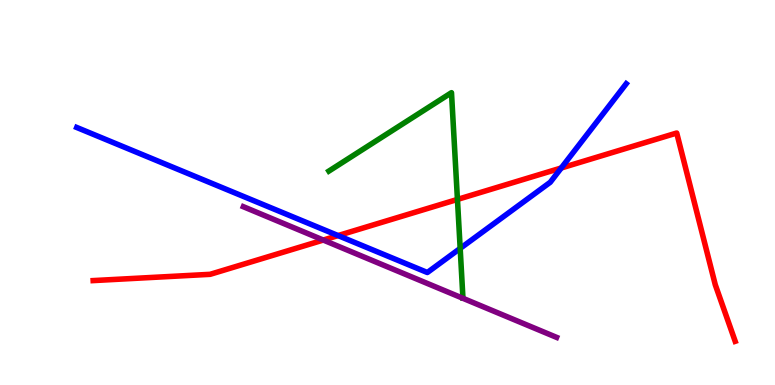[{'lines': ['blue', 'red'], 'intersections': [{'x': 4.36, 'y': 3.88}, {'x': 7.24, 'y': 5.64}]}, {'lines': ['green', 'red'], 'intersections': [{'x': 5.9, 'y': 4.82}]}, {'lines': ['purple', 'red'], 'intersections': [{'x': 4.17, 'y': 3.76}]}, {'lines': ['blue', 'green'], 'intersections': [{'x': 5.94, 'y': 3.55}]}, {'lines': ['blue', 'purple'], 'intersections': []}, {'lines': ['green', 'purple'], 'intersections': []}]